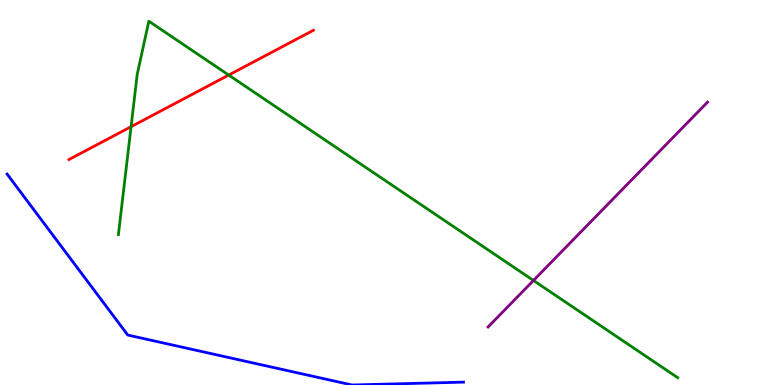[{'lines': ['blue', 'red'], 'intersections': []}, {'lines': ['green', 'red'], 'intersections': [{'x': 1.69, 'y': 6.71}, {'x': 2.95, 'y': 8.05}]}, {'lines': ['purple', 'red'], 'intersections': []}, {'lines': ['blue', 'green'], 'intersections': []}, {'lines': ['blue', 'purple'], 'intersections': []}, {'lines': ['green', 'purple'], 'intersections': [{'x': 6.88, 'y': 2.72}]}]